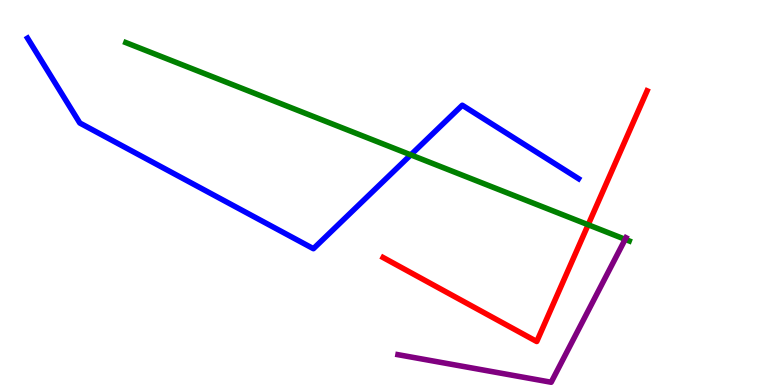[{'lines': ['blue', 'red'], 'intersections': []}, {'lines': ['green', 'red'], 'intersections': [{'x': 7.59, 'y': 4.16}]}, {'lines': ['purple', 'red'], 'intersections': []}, {'lines': ['blue', 'green'], 'intersections': [{'x': 5.3, 'y': 5.98}]}, {'lines': ['blue', 'purple'], 'intersections': []}, {'lines': ['green', 'purple'], 'intersections': [{'x': 8.07, 'y': 3.78}]}]